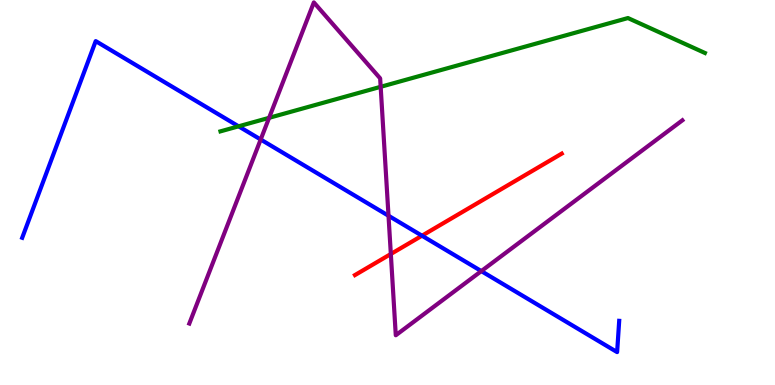[{'lines': ['blue', 'red'], 'intersections': [{'x': 5.44, 'y': 3.88}]}, {'lines': ['green', 'red'], 'intersections': []}, {'lines': ['purple', 'red'], 'intersections': [{'x': 5.04, 'y': 3.4}]}, {'lines': ['blue', 'green'], 'intersections': [{'x': 3.08, 'y': 6.72}]}, {'lines': ['blue', 'purple'], 'intersections': [{'x': 3.36, 'y': 6.38}, {'x': 5.01, 'y': 4.4}, {'x': 6.21, 'y': 2.96}]}, {'lines': ['green', 'purple'], 'intersections': [{'x': 3.47, 'y': 6.94}, {'x': 4.91, 'y': 7.75}]}]